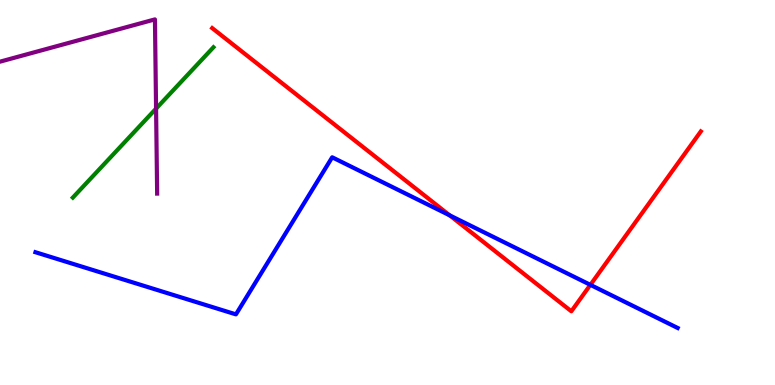[{'lines': ['blue', 'red'], 'intersections': [{'x': 5.8, 'y': 4.41}, {'x': 7.62, 'y': 2.6}]}, {'lines': ['green', 'red'], 'intersections': []}, {'lines': ['purple', 'red'], 'intersections': []}, {'lines': ['blue', 'green'], 'intersections': []}, {'lines': ['blue', 'purple'], 'intersections': []}, {'lines': ['green', 'purple'], 'intersections': [{'x': 2.01, 'y': 7.18}]}]